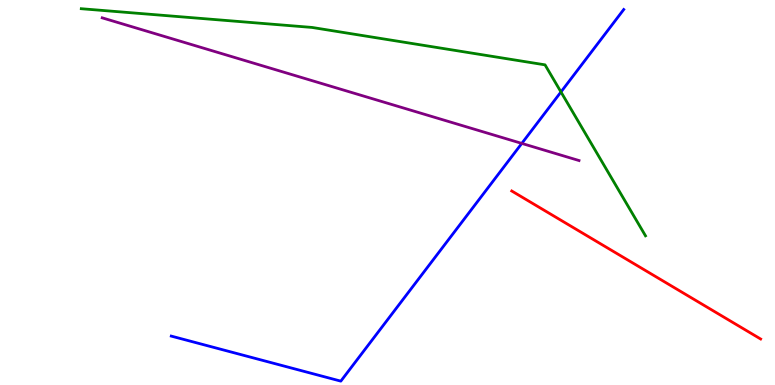[{'lines': ['blue', 'red'], 'intersections': []}, {'lines': ['green', 'red'], 'intersections': []}, {'lines': ['purple', 'red'], 'intersections': []}, {'lines': ['blue', 'green'], 'intersections': [{'x': 7.24, 'y': 7.61}]}, {'lines': ['blue', 'purple'], 'intersections': [{'x': 6.73, 'y': 6.28}]}, {'lines': ['green', 'purple'], 'intersections': []}]